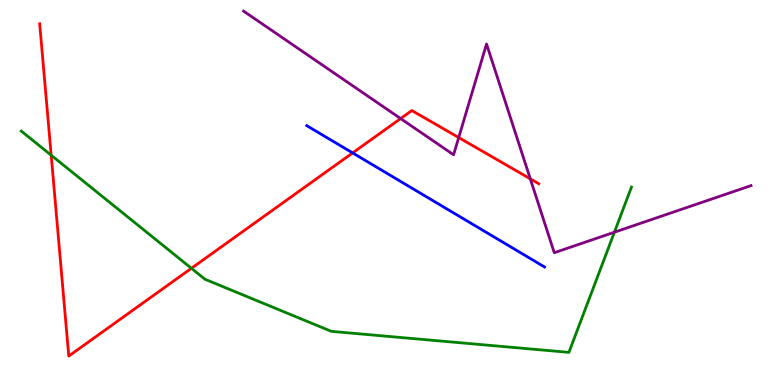[{'lines': ['blue', 'red'], 'intersections': [{'x': 4.55, 'y': 6.03}]}, {'lines': ['green', 'red'], 'intersections': [{'x': 0.66, 'y': 5.97}, {'x': 2.47, 'y': 3.03}]}, {'lines': ['purple', 'red'], 'intersections': [{'x': 5.17, 'y': 6.92}, {'x': 5.92, 'y': 6.43}, {'x': 6.84, 'y': 5.35}]}, {'lines': ['blue', 'green'], 'intersections': []}, {'lines': ['blue', 'purple'], 'intersections': []}, {'lines': ['green', 'purple'], 'intersections': [{'x': 7.93, 'y': 3.97}]}]